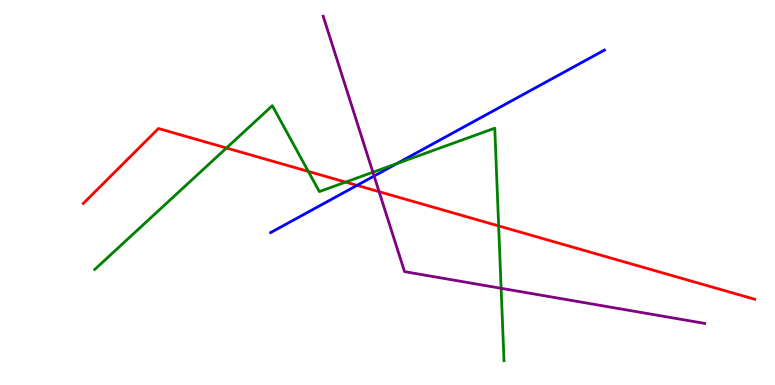[{'lines': ['blue', 'red'], 'intersections': [{'x': 4.61, 'y': 5.19}]}, {'lines': ['green', 'red'], 'intersections': [{'x': 2.92, 'y': 6.16}, {'x': 3.98, 'y': 5.55}, {'x': 4.46, 'y': 5.27}, {'x': 6.43, 'y': 4.13}]}, {'lines': ['purple', 'red'], 'intersections': [{'x': 4.89, 'y': 5.02}]}, {'lines': ['blue', 'green'], 'intersections': [{'x': 5.12, 'y': 5.75}]}, {'lines': ['blue', 'purple'], 'intersections': [{'x': 4.83, 'y': 5.43}]}, {'lines': ['green', 'purple'], 'intersections': [{'x': 4.81, 'y': 5.53}, {'x': 6.47, 'y': 2.51}]}]